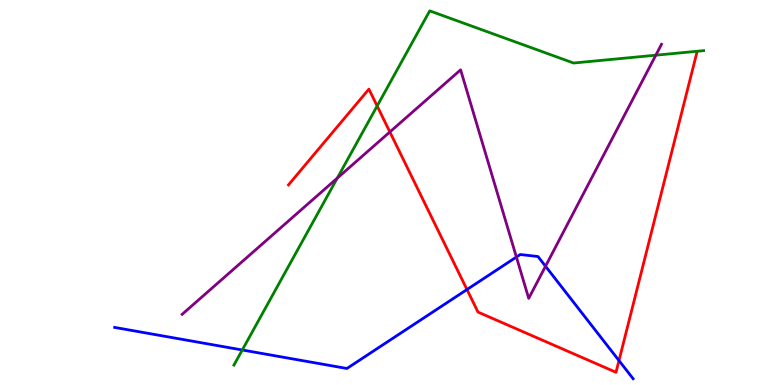[{'lines': ['blue', 'red'], 'intersections': [{'x': 6.03, 'y': 2.48}, {'x': 7.99, 'y': 0.635}]}, {'lines': ['green', 'red'], 'intersections': [{'x': 4.87, 'y': 7.25}]}, {'lines': ['purple', 'red'], 'intersections': [{'x': 5.03, 'y': 6.57}]}, {'lines': ['blue', 'green'], 'intersections': [{'x': 3.13, 'y': 0.909}]}, {'lines': ['blue', 'purple'], 'intersections': [{'x': 6.66, 'y': 3.32}, {'x': 7.04, 'y': 3.08}]}, {'lines': ['green', 'purple'], 'intersections': [{'x': 4.35, 'y': 5.37}, {'x': 8.46, 'y': 8.57}]}]